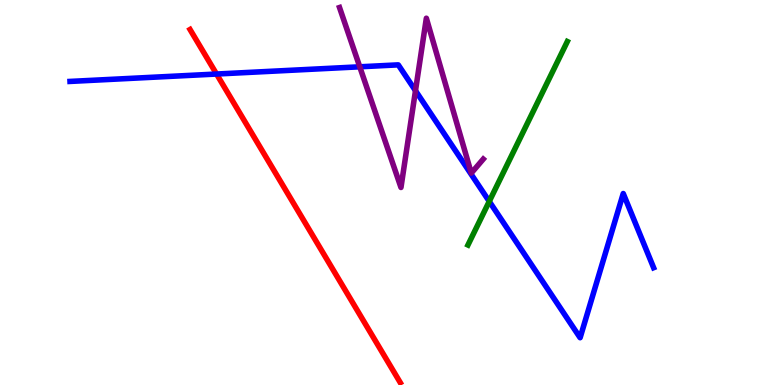[{'lines': ['blue', 'red'], 'intersections': [{'x': 2.79, 'y': 8.08}]}, {'lines': ['green', 'red'], 'intersections': []}, {'lines': ['purple', 'red'], 'intersections': []}, {'lines': ['blue', 'green'], 'intersections': [{'x': 6.31, 'y': 4.77}]}, {'lines': ['blue', 'purple'], 'intersections': [{'x': 4.64, 'y': 8.26}, {'x': 5.36, 'y': 7.64}]}, {'lines': ['green', 'purple'], 'intersections': []}]